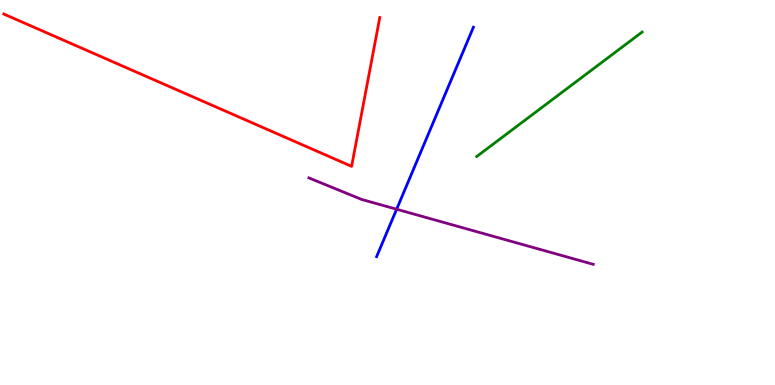[{'lines': ['blue', 'red'], 'intersections': []}, {'lines': ['green', 'red'], 'intersections': []}, {'lines': ['purple', 'red'], 'intersections': []}, {'lines': ['blue', 'green'], 'intersections': []}, {'lines': ['blue', 'purple'], 'intersections': [{'x': 5.12, 'y': 4.57}]}, {'lines': ['green', 'purple'], 'intersections': []}]